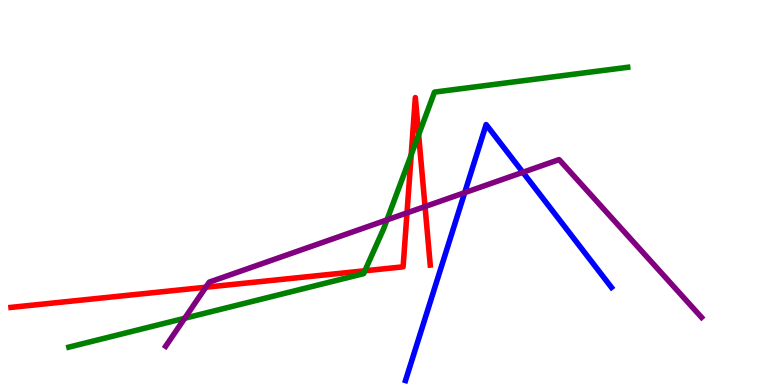[{'lines': ['blue', 'red'], 'intersections': []}, {'lines': ['green', 'red'], 'intersections': [{'x': 4.71, 'y': 2.97}, {'x': 5.31, 'y': 5.98}, {'x': 5.4, 'y': 6.5}]}, {'lines': ['purple', 'red'], 'intersections': [{'x': 2.66, 'y': 2.54}, {'x': 5.25, 'y': 4.47}, {'x': 5.48, 'y': 4.64}]}, {'lines': ['blue', 'green'], 'intersections': []}, {'lines': ['blue', 'purple'], 'intersections': [{'x': 6.0, 'y': 5.0}, {'x': 6.75, 'y': 5.52}]}, {'lines': ['green', 'purple'], 'intersections': [{'x': 2.38, 'y': 1.73}, {'x': 4.99, 'y': 4.29}]}]